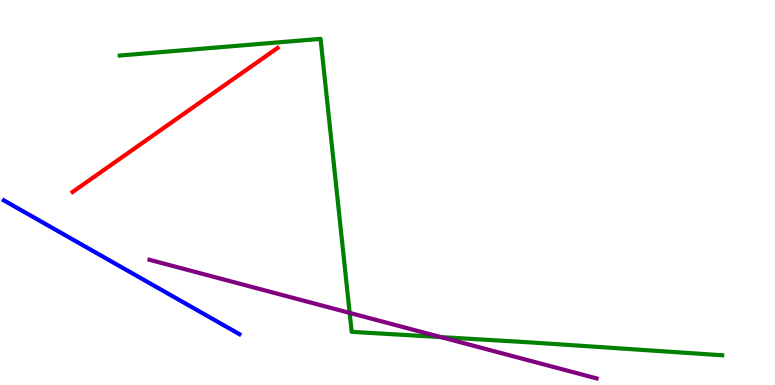[{'lines': ['blue', 'red'], 'intersections': []}, {'lines': ['green', 'red'], 'intersections': []}, {'lines': ['purple', 'red'], 'intersections': []}, {'lines': ['blue', 'green'], 'intersections': []}, {'lines': ['blue', 'purple'], 'intersections': []}, {'lines': ['green', 'purple'], 'intersections': [{'x': 4.51, 'y': 1.87}, {'x': 5.69, 'y': 1.24}]}]